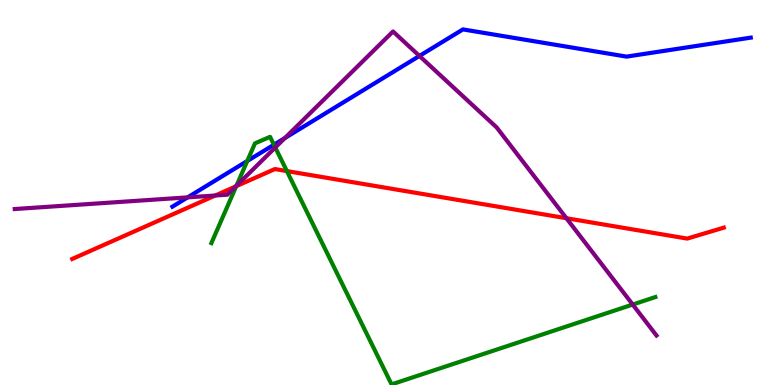[{'lines': ['blue', 'red'], 'intersections': []}, {'lines': ['green', 'red'], 'intersections': [{'x': 3.05, 'y': 5.16}, {'x': 3.7, 'y': 5.56}]}, {'lines': ['purple', 'red'], 'intersections': [{'x': 2.78, 'y': 4.92}, {'x': 3.04, 'y': 5.16}, {'x': 7.31, 'y': 4.33}]}, {'lines': ['blue', 'green'], 'intersections': [{'x': 3.19, 'y': 5.82}, {'x': 3.53, 'y': 6.24}]}, {'lines': ['blue', 'purple'], 'intersections': [{'x': 2.42, 'y': 4.87}, {'x': 3.68, 'y': 6.41}, {'x': 5.41, 'y': 8.55}]}, {'lines': ['green', 'purple'], 'intersections': [{'x': 3.05, 'y': 5.18}, {'x': 3.55, 'y': 6.17}, {'x': 8.16, 'y': 2.09}]}]